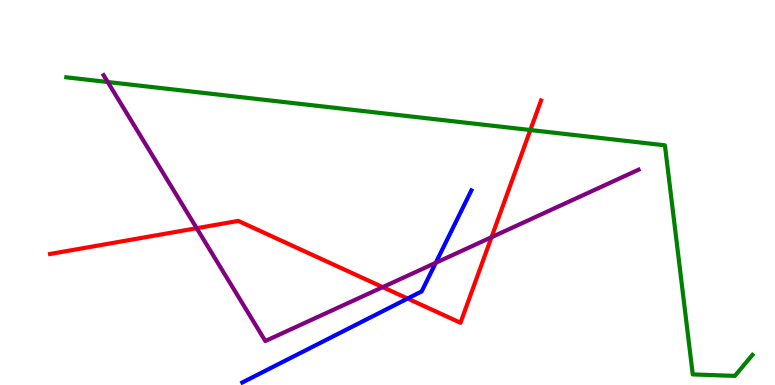[{'lines': ['blue', 'red'], 'intersections': [{'x': 5.26, 'y': 2.25}]}, {'lines': ['green', 'red'], 'intersections': [{'x': 6.84, 'y': 6.62}]}, {'lines': ['purple', 'red'], 'intersections': [{'x': 2.54, 'y': 4.07}, {'x': 4.94, 'y': 2.54}, {'x': 6.34, 'y': 3.84}]}, {'lines': ['blue', 'green'], 'intersections': []}, {'lines': ['blue', 'purple'], 'intersections': [{'x': 5.62, 'y': 3.17}]}, {'lines': ['green', 'purple'], 'intersections': [{'x': 1.39, 'y': 7.87}]}]